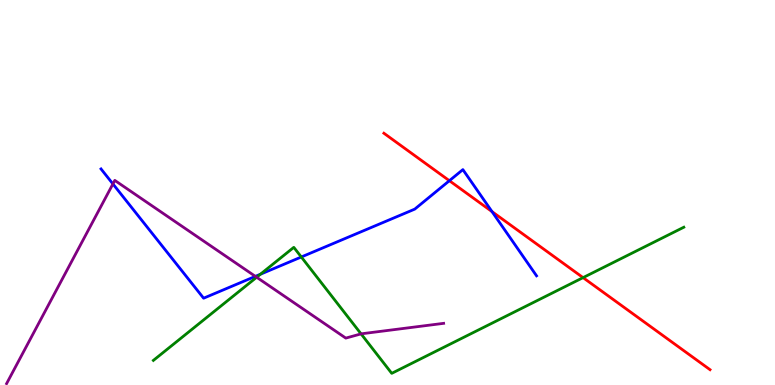[{'lines': ['blue', 'red'], 'intersections': [{'x': 5.8, 'y': 5.31}, {'x': 6.35, 'y': 4.5}]}, {'lines': ['green', 'red'], 'intersections': [{'x': 7.52, 'y': 2.79}]}, {'lines': ['purple', 'red'], 'intersections': []}, {'lines': ['blue', 'green'], 'intersections': [{'x': 3.36, 'y': 2.88}, {'x': 3.89, 'y': 3.33}]}, {'lines': ['blue', 'purple'], 'intersections': [{'x': 1.46, 'y': 5.22}, {'x': 3.3, 'y': 2.82}]}, {'lines': ['green', 'purple'], 'intersections': [{'x': 3.31, 'y': 2.8}, {'x': 4.66, 'y': 1.33}]}]